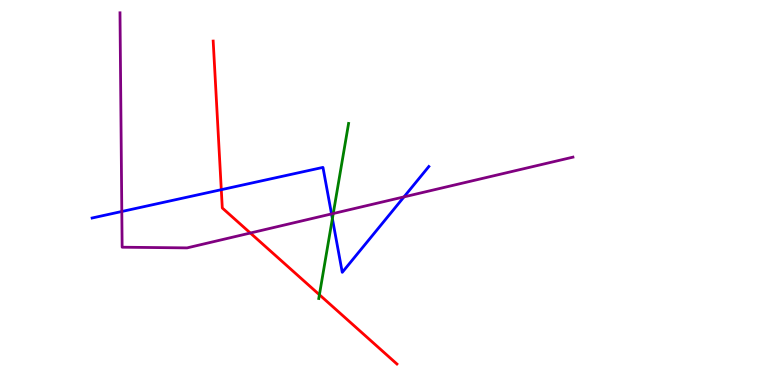[{'lines': ['blue', 'red'], 'intersections': [{'x': 2.86, 'y': 5.07}]}, {'lines': ['green', 'red'], 'intersections': [{'x': 4.12, 'y': 2.34}]}, {'lines': ['purple', 'red'], 'intersections': [{'x': 3.23, 'y': 3.95}]}, {'lines': ['blue', 'green'], 'intersections': [{'x': 4.29, 'y': 4.32}]}, {'lines': ['blue', 'purple'], 'intersections': [{'x': 1.57, 'y': 4.51}, {'x': 4.28, 'y': 4.44}, {'x': 5.21, 'y': 4.89}]}, {'lines': ['green', 'purple'], 'intersections': [{'x': 4.3, 'y': 4.45}]}]